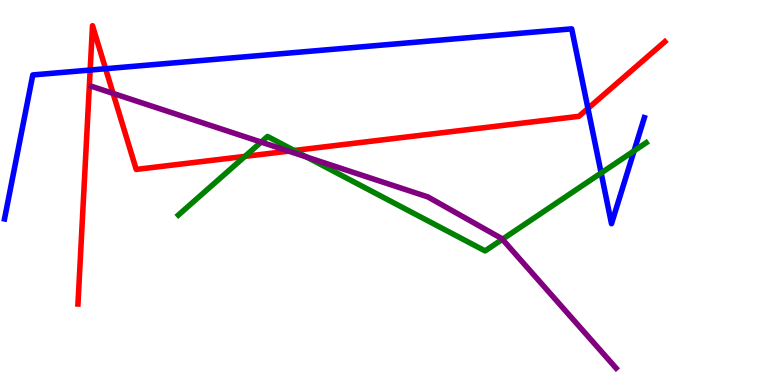[{'lines': ['blue', 'red'], 'intersections': [{'x': 1.16, 'y': 8.18}, {'x': 1.36, 'y': 8.21}, {'x': 7.59, 'y': 7.18}]}, {'lines': ['green', 'red'], 'intersections': [{'x': 3.16, 'y': 5.94}, {'x': 3.8, 'y': 6.09}]}, {'lines': ['purple', 'red'], 'intersections': [{'x': 1.46, 'y': 7.57}, {'x': 3.73, 'y': 6.07}]}, {'lines': ['blue', 'green'], 'intersections': [{'x': 7.76, 'y': 5.51}, {'x': 8.18, 'y': 6.08}]}, {'lines': ['blue', 'purple'], 'intersections': []}, {'lines': ['green', 'purple'], 'intersections': [{'x': 3.37, 'y': 6.31}, {'x': 3.96, 'y': 5.92}, {'x': 6.48, 'y': 3.78}]}]